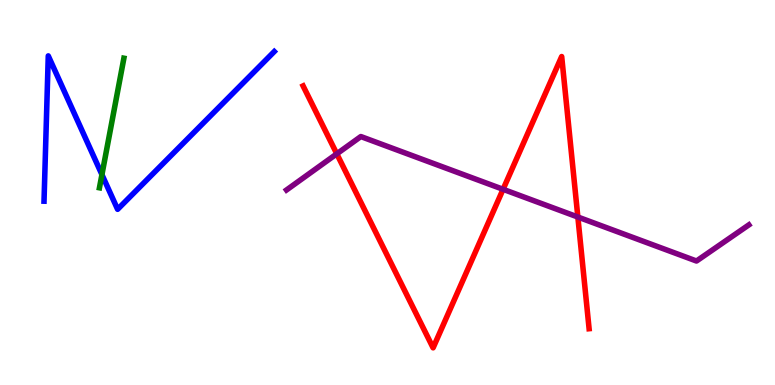[{'lines': ['blue', 'red'], 'intersections': []}, {'lines': ['green', 'red'], 'intersections': []}, {'lines': ['purple', 'red'], 'intersections': [{'x': 4.35, 'y': 6.0}, {'x': 6.49, 'y': 5.08}, {'x': 7.46, 'y': 4.36}]}, {'lines': ['blue', 'green'], 'intersections': [{'x': 1.32, 'y': 5.46}]}, {'lines': ['blue', 'purple'], 'intersections': []}, {'lines': ['green', 'purple'], 'intersections': []}]